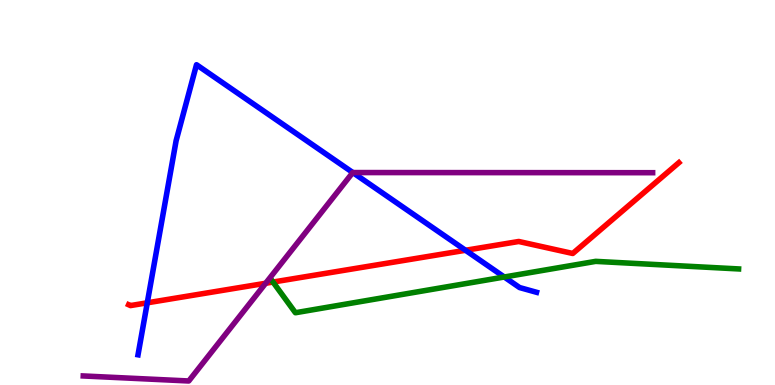[{'lines': ['blue', 'red'], 'intersections': [{'x': 1.9, 'y': 2.13}, {'x': 6.01, 'y': 3.5}]}, {'lines': ['green', 'red'], 'intersections': [{'x': 3.52, 'y': 2.67}]}, {'lines': ['purple', 'red'], 'intersections': [{'x': 3.43, 'y': 2.64}]}, {'lines': ['blue', 'green'], 'intersections': [{'x': 6.51, 'y': 2.81}]}, {'lines': ['blue', 'purple'], 'intersections': [{'x': 4.55, 'y': 5.52}]}, {'lines': ['green', 'purple'], 'intersections': []}]